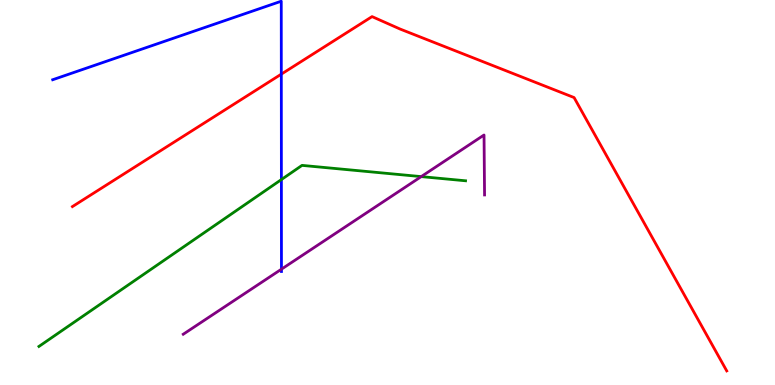[{'lines': ['blue', 'red'], 'intersections': [{'x': 3.63, 'y': 8.07}]}, {'lines': ['green', 'red'], 'intersections': []}, {'lines': ['purple', 'red'], 'intersections': []}, {'lines': ['blue', 'green'], 'intersections': [{'x': 3.63, 'y': 5.34}]}, {'lines': ['blue', 'purple'], 'intersections': [{'x': 3.63, 'y': 3.01}]}, {'lines': ['green', 'purple'], 'intersections': [{'x': 5.44, 'y': 5.41}]}]